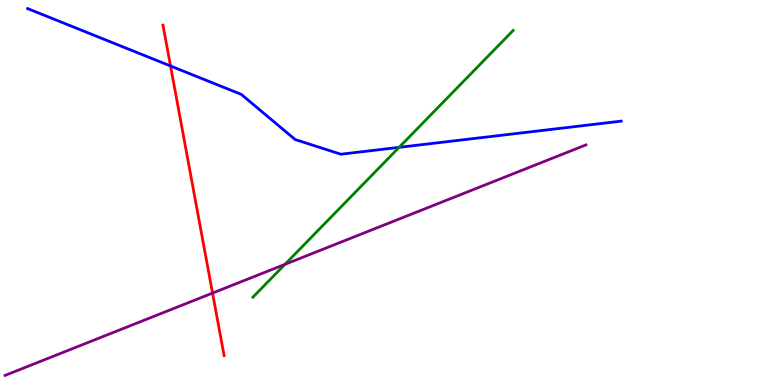[{'lines': ['blue', 'red'], 'intersections': [{'x': 2.2, 'y': 8.29}]}, {'lines': ['green', 'red'], 'intersections': []}, {'lines': ['purple', 'red'], 'intersections': [{'x': 2.74, 'y': 2.39}]}, {'lines': ['blue', 'green'], 'intersections': [{'x': 5.15, 'y': 6.17}]}, {'lines': ['blue', 'purple'], 'intersections': []}, {'lines': ['green', 'purple'], 'intersections': [{'x': 3.68, 'y': 3.13}]}]